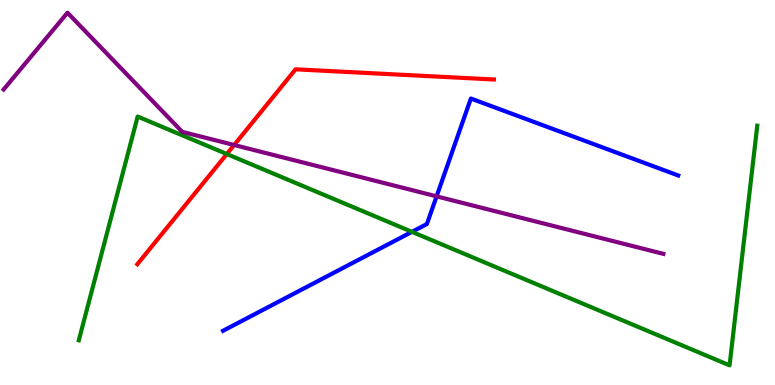[{'lines': ['blue', 'red'], 'intersections': []}, {'lines': ['green', 'red'], 'intersections': [{'x': 2.93, 'y': 6.0}]}, {'lines': ['purple', 'red'], 'intersections': [{'x': 3.02, 'y': 6.23}]}, {'lines': ['blue', 'green'], 'intersections': [{'x': 5.32, 'y': 3.98}]}, {'lines': ['blue', 'purple'], 'intersections': [{'x': 5.63, 'y': 4.9}]}, {'lines': ['green', 'purple'], 'intersections': []}]